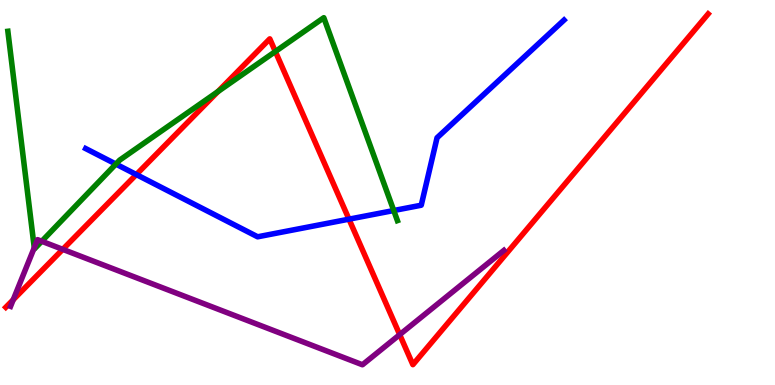[{'lines': ['blue', 'red'], 'intersections': [{'x': 1.76, 'y': 5.47}, {'x': 4.5, 'y': 4.31}]}, {'lines': ['green', 'red'], 'intersections': [{'x': 2.81, 'y': 7.62}, {'x': 3.55, 'y': 8.66}]}, {'lines': ['purple', 'red'], 'intersections': [{'x': 0.171, 'y': 2.22}, {'x': 0.81, 'y': 3.52}, {'x': 5.16, 'y': 1.31}]}, {'lines': ['blue', 'green'], 'intersections': [{'x': 1.5, 'y': 5.74}, {'x': 5.08, 'y': 4.53}]}, {'lines': ['blue', 'purple'], 'intersections': []}, {'lines': ['green', 'purple'], 'intersections': [{'x': 0.442, 'y': 3.57}, {'x': 0.539, 'y': 3.73}]}]